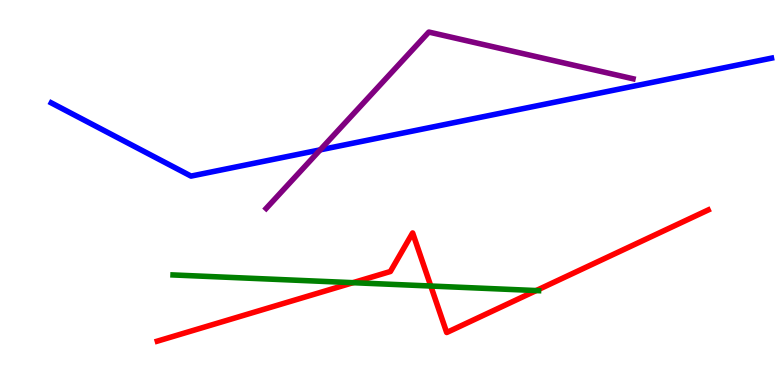[{'lines': ['blue', 'red'], 'intersections': []}, {'lines': ['green', 'red'], 'intersections': [{'x': 4.55, 'y': 2.66}, {'x': 5.56, 'y': 2.57}, {'x': 6.92, 'y': 2.45}]}, {'lines': ['purple', 'red'], 'intersections': []}, {'lines': ['blue', 'green'], 'intersections': []}, {'lines': ['blue', 'purple'], 'intersections': [{'x': 4.13, 'y': 6.11}]}, {'lines': ['green', 'purple'], 'intersections': []}]